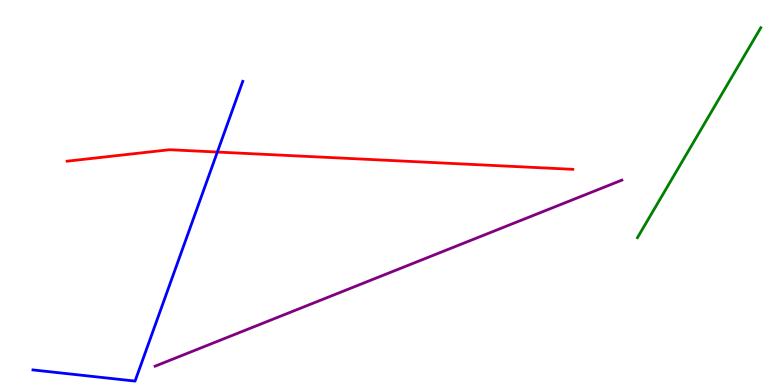[{'lines': ['blue', 'red'], 'intersections': [{'x': 2.8, 'y': 6.05}]}, {'lines': ['green', 'red'], 'intersections': []}, {'lines': ['purple', 'red'], 'intersections': []}, {'lines': ['blue', 'green'], 'intersections': []}, {'lines': ['blue', 'purple'], 'intersections': []}, {'lines': ['green', 'purple'], 'intersections': []}]